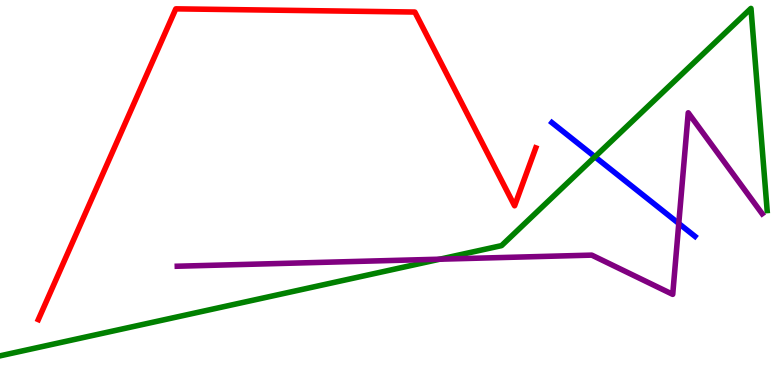[{'lines': ['blue', 'red'], 'intersections': []}, {'lines': ['green', 'red'], 'intersections': []}, {'lines': ['purple', 'red'], 'intersections': []}, {'lines': ['blue', 'green'], 'intersections': [{'x': 7.68, 'y': 5.93}]}, {'lines': ['blue', 'purple'], 'intersections': [{'x': 8.76, 'y': 4.2}]}, {'lines': ['green', 'purple'], 'intersections': [{'x': 5.67, 'y': 3.27}]}]